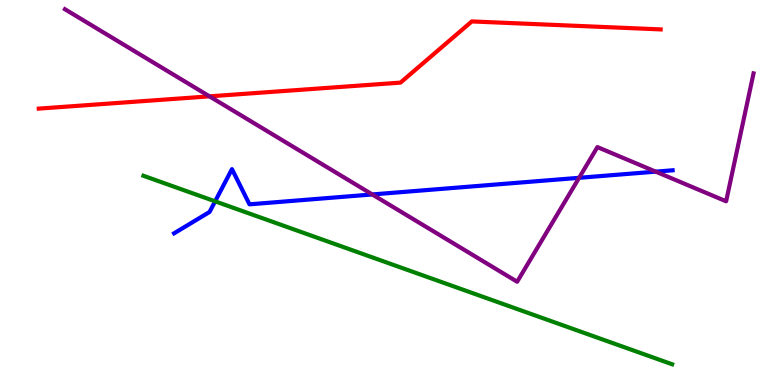[{'lines': ['blue', 'red'], 'intersections': []}, {'lines': ['green', 'red'], 'intersections': []}, {'lines': ['purple', 'red'], 'intersections': [{'x': 2.7, 'y': 7.5}]}, {'lines': ['blue', 'green'], 'intersections': [{'x': 2.78, 'y': 4.77}]}, {'lines': ['blue', 'purple'], 'intersections': [{'x': 4.8, 'y': 4.95}, {'x': 7.47, 'y': 5.38}, {'x': 8.46, 'y': 5.54}]}, {'lines': ['green', 'purple'], 'intersections': []}]